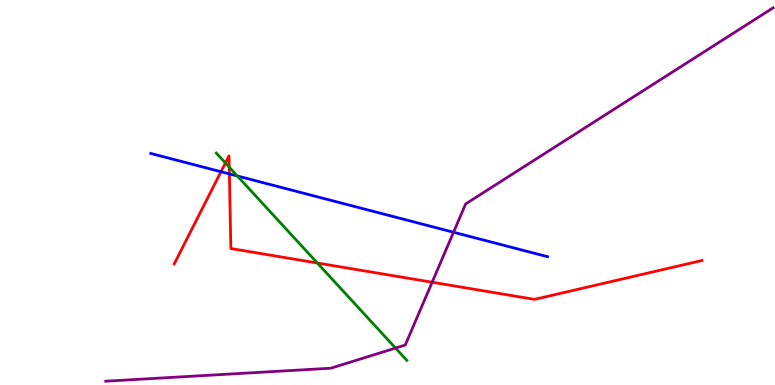[{'lines': ['blue', 'red'], 'intersections': [{'x': 2.85, 'y': 5.54}, {'x': 2.96, 'y': 5.48}]}, {'lines': ['green', 'red'], 'intersections': [{'x': 2.91, 'y': 5.77}, {'x': 2.96, 'y': 5.66}, {'x': 4.09, 'y': 3.17}]}, {'lines': ['purple', 'red'], 'intersections': [{'x': 5.58, 'y': 2.67}]}, {'lines': ['blue', 'green'], 'intersections': [{'x': 3.06, 'y': 5.43}]}, {'lines': ['blue', 'purple'], 'intersections': [{'x': 5.85, 'y': 3.97}]}, {'lines': ['green', 'purple'], 'intersections': [{'x': 5.1, 'y': 0.959}]}]